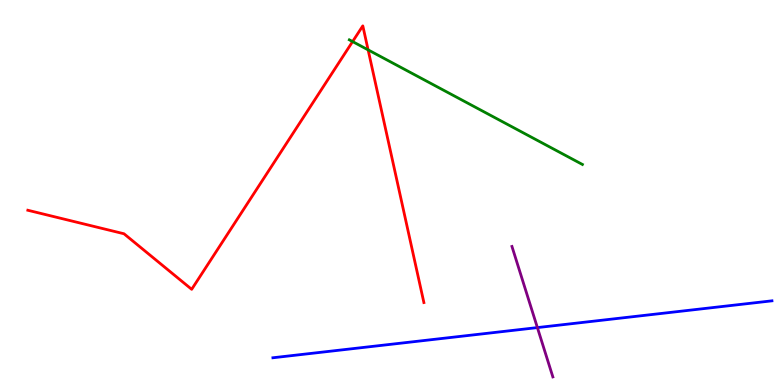[{'lines': ['blue', 'red'], 'intersections': []}, {'lines': ['green', 'red'], 'intersections': [{'x': 4.55, 'y': 8.92}, {'x': 4.75, 'y': 8.7}]}, {'lines': ['purple', 'red'], 'intersections': []}, {'lines': ['blue', 'green'], 'intersections': []}, {'lines': ['blue', 'purple'], 'intersections': [{'x': 6.93, 'y': 1.49}]}, {'lines': ['green', 'purple'], 'intersections': []}]